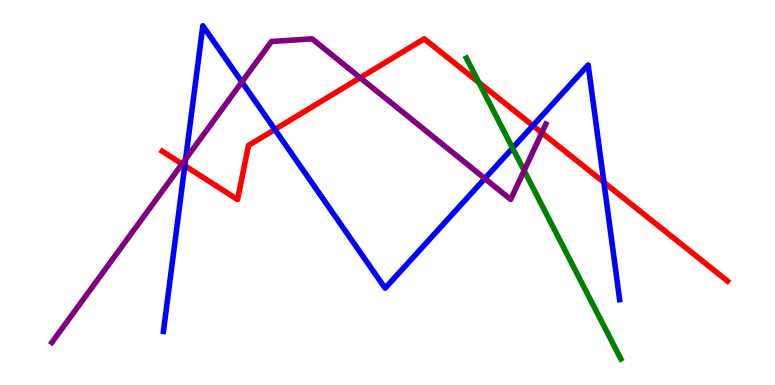[{'lines': ['blue', 'red'], 'intersections': [{'x': 2.38, 'y': 5.7}, {'x': 3.55, 'y': 6.64}, {'x': 6.88, 'y': 6.74}, {'x': 7.79, 'y': 5.26}]}, {'lines': ['green', 'red'], 'intersections': [{'x': 6.18, 'y': 7.86}]}, {'lines': ['purple', 'red'], 'intersections': [{'x': 2.35, 'y': 5.74}, {'x': 4.65, 'y': 7.98}, {'x': 6.99, 'y': 6.55}]}, {'lines': ['blue', 'green'], 'intersections': [{'x': 6.61, 'y': 6.15}]}, {'lines': ['blue', 'purple'], 'intersections': [{'x': 2.4, 'y': 5.87}, {'x': 3.12, 'y': 7.87}, {'x': 6.26, 'y': 5.36}]}, {'lines': ['green', 'purple'], 'intersections': [{'x': 6.76, 'y': 5.57}]}]